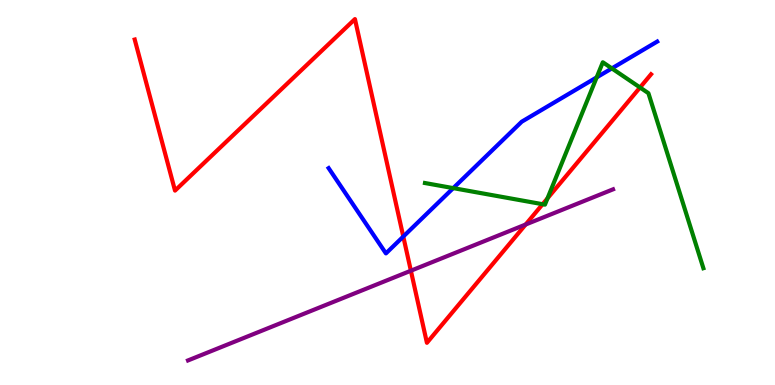[{'lines': ['blue', 'red'], 'intersections': [{'x': 5.2, 'y': 3.86}]}, {'lines': ['green', 'red'], 'intersections': [{'x': 7.0, 'y': 4.7}, {'x': 7.06, 'y': 4.85}, {'x': 8.26, 'y': 7.73}]}, {'lines': ['purple', 'red'], 'intersections': [{'x': 5.3, 'y': 2.97}, {'x': 6.78, 'y': 4.17}]}, {'lines': ['blue', 'green'], 'intersections': [{'x': 5.85, 'y': 5.11}, {'x': 7.7, 'y': 7.99}, {'x': 7.89, 'y': 8.22}]}, {'lines': ['blue', 'purple'], 'intersections': []}, {'lines': ['green', 'purple'], 'intersections': []}]